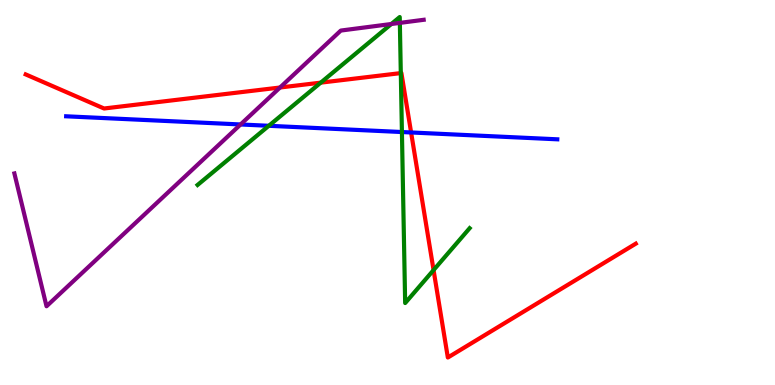[{'lines': ['blue', 'red'], 'intersections': [{'x': 5.3, 'y': 6.56}]}, {'lines': ['green', 'red'], 'intersections': [{'x': 4.14, 'y': 7.85}, {'x': 5.17, 'y': 8.1}, {'x': 5.59, 'y': 2.98}]}, {'lines': ['purple', 'red'], 'intersections': [{'x': 3.61, 'y': 7.73}]}, {'lines': ['blue', 'green'], 'intersections': [{'x': 3.47, 'y': 6.73}, {'x': 5.19, 'y': 6.57}]}, {'lines': ['blue', 'purple'], 'intersections': [{'x': 3.1, 'y': 6.77}]}, {'lines': ['green', 'purple'], 'intersections': [{'x': 5.05, 'y': 9.38}, {'x': 5.16, 'y': 9.41}]}]